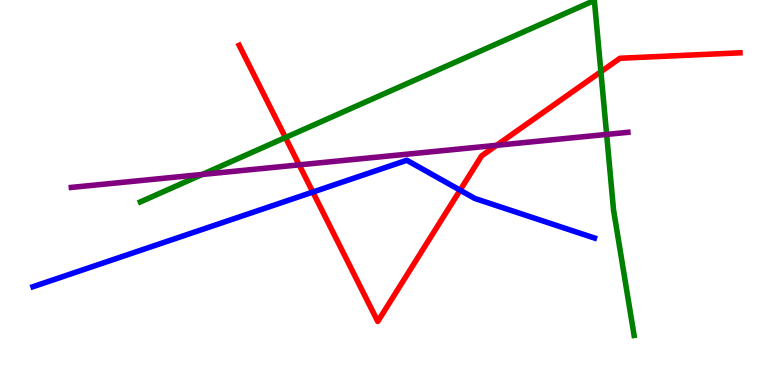[{'lines': ['blue', 'red'], 'intersections': [{'x': 4.04, 'y': 5.01}, {'x': 5.94, 'y': 5.06}]}, {'lines': ['green', 'red'], 'intersections': [{'x': 3.68, 'y': 6.43}, {'x': 7.75, 'y': 8.14}]}, {'lines': ['purple', 'red'], 'intersections': [{'x': 3.86, 'y': 5.72}, {'x': 6.41, 'y': 6.23}]}, {'lines': ['blue', 'green'], 'intersections': []}, {'lines': ['blue', 'purple'], 'intersections': []}, {'lines': ['green', 'purple'], 'intersections': [{'x': 2.61, 'y': 5.47}, {'x': 7.83, 'y': 6.51}]}]